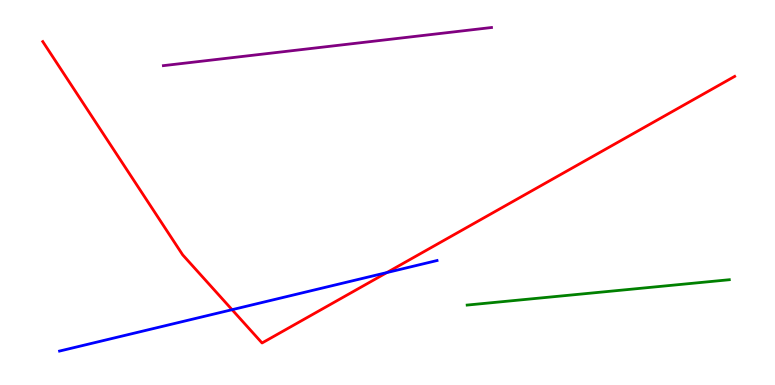[{'lines': ['blue', 'red'], 'intersections': [{'x': 2.99, 'y': 1.96}, {'x': 4.99, 'y': 2.92}]}, {'lines': ['green', 'red'], 'intersections': []}, {'lines': ['purple', 'red'], 'intersections': []}, {'lines': ['blue', 'green'], 'intersections': []}, {'lines': ['blue', 'purple'], 'intersections': []}, {'lines': ['green', 'purple'], 'intersections': []}]